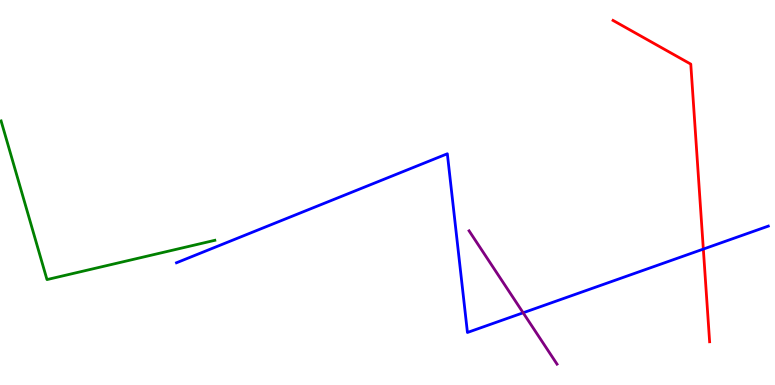[{'lines': ['blue', 'red'], 'intersections': [{'x': 9.08, 'y': 3.53}]}, {'lines': ['green', 'red'], 'intersections': []}, {'lines': ['purple', 'red'], 'intersections': []}, {'lines': ['blue', 'green'], 'intersections': []}, {'lines': ['blue', 'purple'], 'intersections': [{'x': 6.75, 'y': 1.88}]}, {'lines': ['green', 'purple'], 'intersections': []}]